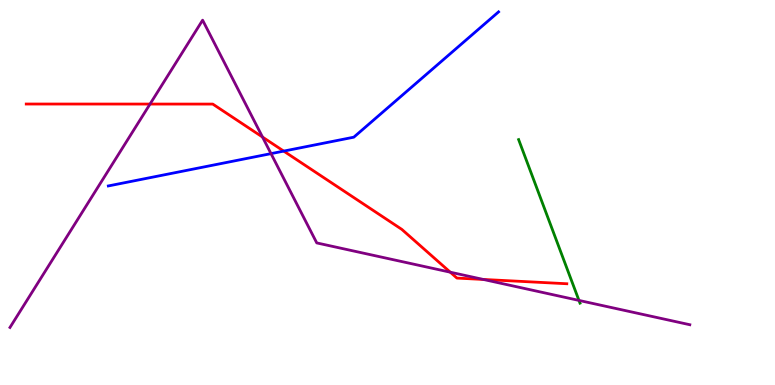[{'lines': ['blue', 'red'], 'intersections': [{'x': 3.66, 'y': 6.08}]}, {'lines': ['green', 'red'], 'intersections': []}, {'lines': ['purple', 'red'], 'intersections': [{'x': 1.94, 'y': 7.3}, {'x': 3.39, 'y': 6.44}, {'x': 5.81, 'y': 2.93}, {'x': 6.24, 'y': 2.74}]}, {'lines': ['blue', 'green'], 'intersections': []}, {'lines': ['blue', 'purple'], 'intersections': [{'x': 3.5, 'y': 6.01}]}, {'lines': ['green', 'purple'], 'intersections': [{'x': 7.47, 'y': 2.2}]}]